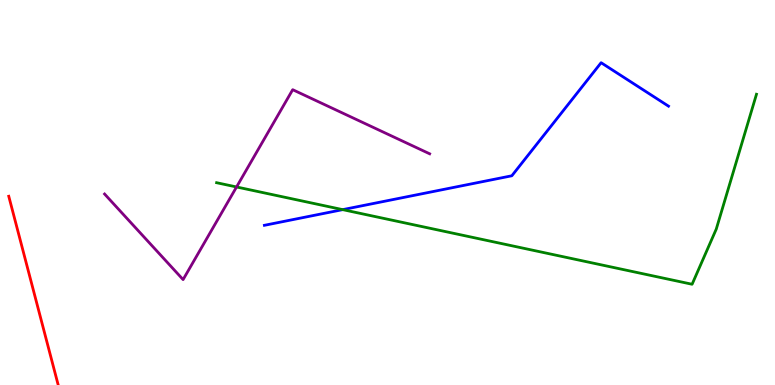[{'lines': ['blue', 'red'], 'intersections': []}, {'lines': ['green', 'red'], 'intersections': []}, {'lines': ['purple', 'red'], 'intersections': []}, {'lines': ['blue', 'green'], 'intersections': [{'x': 4.42, 'y': 4.55}]}, {'lines': ['blue', 'purple'], 'intersections': []}, {'lines': ['green', 'purple'], 'intersections': [{'x': 3.05, 'y': 5.14}]}]